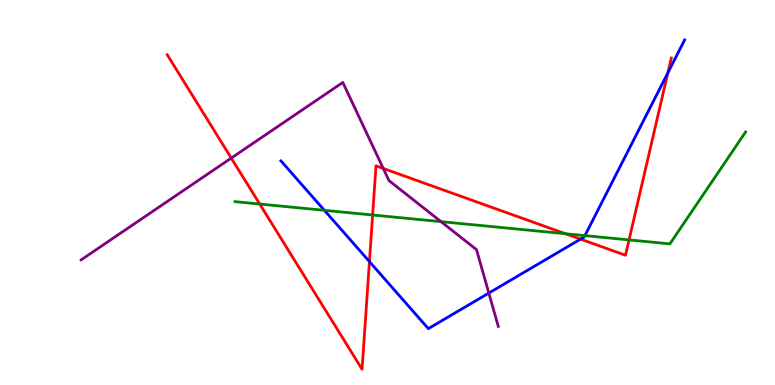[{'lines': ['blue', 'red'], 'intersections': [{'x': 4.77, 'y': 3.21}, {'x': 7.49, 'y': 3.79}, {'x': 8.62, 'y': 8.11}]}, {'lines': ['green', 'red'], 'intersections': [{'x': 3.35, 'y': 4.7}, {'x': 4.81, 'y': 4.42}, {'x': 7.3, 'y': 3.93}, {'x': 8.12, 'y': 3.77}]}, {'lines': ['purple', 'red'], 'intersections': [{'x': 2.98, 'y': 5.89}, {'x': 4.95, 'y': 5.62}]}, {'lines': ['blue', 'green'], 'intersections': [{'x': 4.19, 'y': 4.54}, {'x': 7.55, 'y': 3.88}]}, {'lines': ['blue', 'purple'], 'intersections': [{'x': 6.31, 'y': 2.39}]}, {'lines': ['green', 'purple'], 'intersections': [{'x': 5.69, 'y': 4.24}]}]